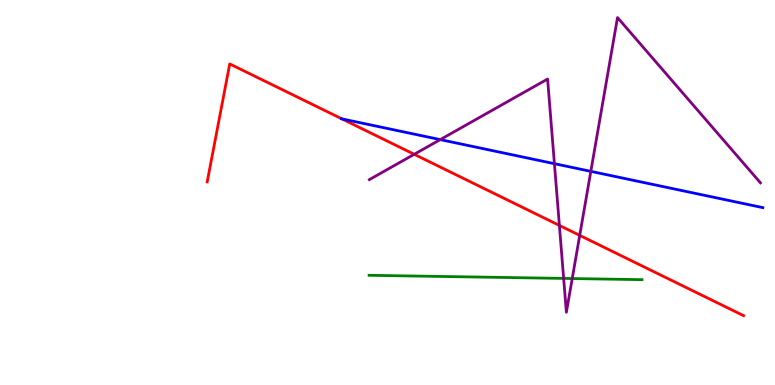[{'lines': ['blue', 'red'], 'intersections': [{'x': 4.41, 'y': 6.91}]}, {'lines': ['green', 'red'], 'intersections': []}, {'lines': ['purple', 'red'], 'intersections': [{'x': 5.34, 'y': 5.99}, {'x': 7.22, 'y': 4.14}, {'x': 7.48, 'y': 3.89}]}, {'lines': ['blue', 'green'], 'intersections': []}, {'lines': ['blue', 'purple'], 'intersections': [{'x': 5.68, 'y': 6.37}, {'x': 7.15, 'y': 5.75}, {'x': 7.62, 'y': 5.55}]}, {'lines': ['green', 'purple'], 'intersections': [{'x': 7.27, 'y': 2.77}, {'x': 7.38, 'y': 2.76}]}]